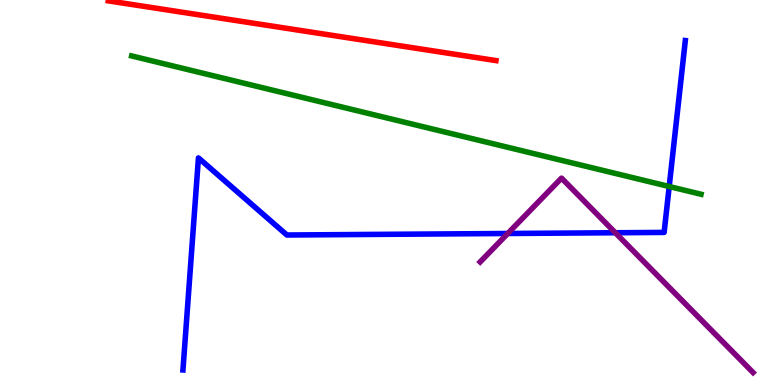[{'lines': ['blue', 'red'], 'intersections': []}, {'lines': ['green', 'red'], 'intersections': []}, {'lines': ['purple', 'red'], 'intersections': []}, {'lines': ['blue', 'green'], 'intersections': [{'x': 8.63, 'y': 5.16}]}, {'lines': ['blue', 'purple'], 'intersections': [{'x': 6.55, 'y': 3.94}, {'x': 7.94, 'y': 3.95}]}, {'lines': ['green', 'purple'], 'intersections': []}]